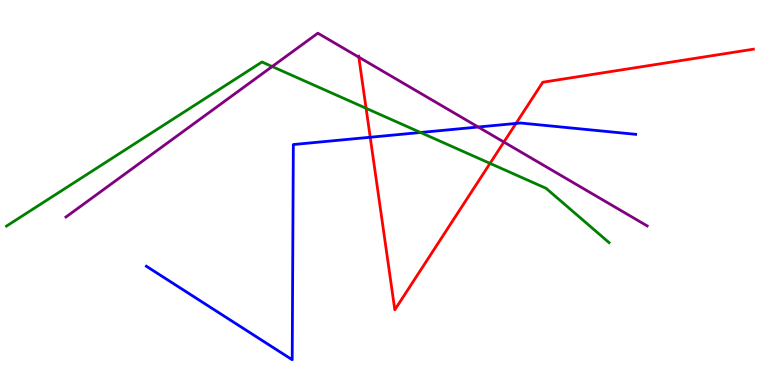[{'lines': ['blue', 'red'], 'intersections': [{'x': 4.78, 'y': 6.44}, {'x': 6.66, 'y': 6.79}]}, {'lines': ['green', 'red'], 'intersections': [{'x': 4.72, 'y': 7.19}, {'x': 6.32, 'y': 5.76}]}, {'lines': ['purple', 'red'], 'intersections': [{'x': 4.63, 'y': 8.52}, {'x': 6.5, 'y': 6.31}]}, {'lines': ['blue', 'green'], 'intersections': [{'x': 5.43, 'y': 6.56}]}, {'lines': ['blue', 'purple'], 'intersections': [{'x': 6.17, 'y': 6.7}]}, {'lines': ['green', 'purple'], 'intersections': [{'x': 3.51, 'y': 8.27}]}]